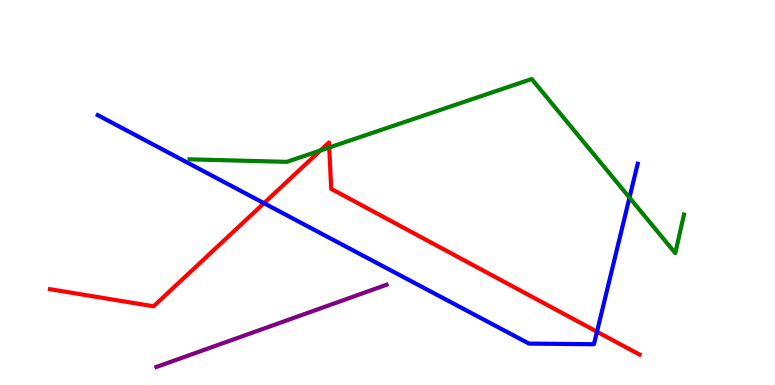[{'lines': ['blue', 'red'], 'intersections': [{'x': 3.41, 'y': 4.72}, {'x': 7.7, 'y': 1.38}]}, {'lines': ['green', 'red'], 'intersections': [{'x': 4.13, 'y': 6.09}, {'x': 4.25, 'y': 6.17}]}, {'lines': ['purple', 'red'], 'intersections': []}, {'lines': ['blue', 'green'], 'intersections': [{'x': 8.12, 'y': 4.87}]}, {'lines': ['blue', 'purple'], 'intersections': []}, {'lines': ['green', 'purple'], 'intersections': []}]